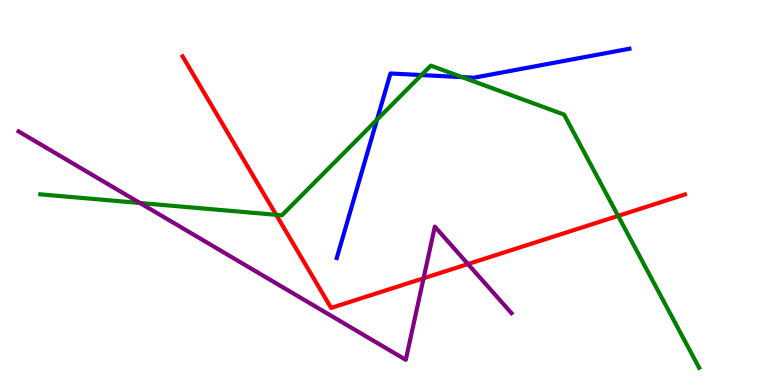[{'lines': ['blue', 'red'], 'intersections': []}, {'lines': ['green', 'red'], 'intersections': [{'x': 3.56, 'y': 4.42}, {'x': 7.98, 'y': 4.39}]}, {'lines': ['purple', 'red'], 'intersections': [{'x': 5.47, 'y': 2.77}, {'x': 6.04, 'y': 3.14}]}, {'lines': ['blue', 'green'], 'intersections': [{'x': 4.86, 'y': 6.89}, {'x': 5.44, 'y': 8.05}, {'x': 5.96, 'y': 8.0}]}, {'lines': ['blue', 'purple'], 'intersections': []}, {'lines': ['green', 'purple'], 'intersections': [{'x': 1.81, 'y': 4.73}]}]